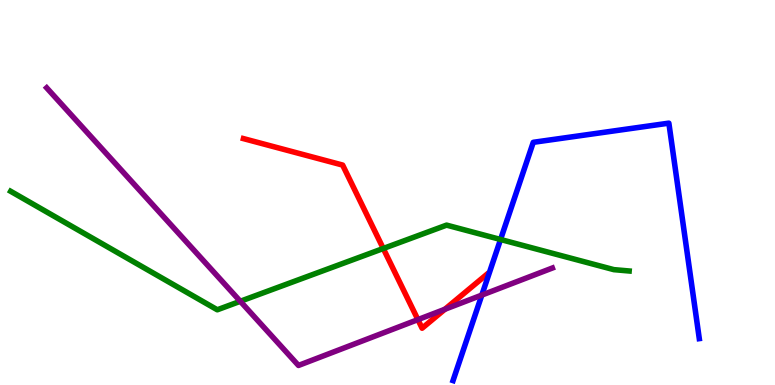[{'lines': ['blue', 'red'], 'intersections': []}, {'lines': ['green', 'red'], 'intersections': [{'x': 4.95, 'y': 3.55}]}, {'lines': ['purple', 'red'], 'intersections': [{'x': 5.39, 'y': 1.7}, {'x': 5.74, 'y': 1.97}]}, {'lines': ['blue', 'green'], 'intersections': [{'x': 6.46, 'y': 3.78}]}, {'lines': ['blue', 'purple'], 'intersections': [{'x': 6.22, 'y': 2.34}]}, {'lines': ['green', 'purple'], 'intersections': [{'x': 3.1, 'y': 2.17}]}]